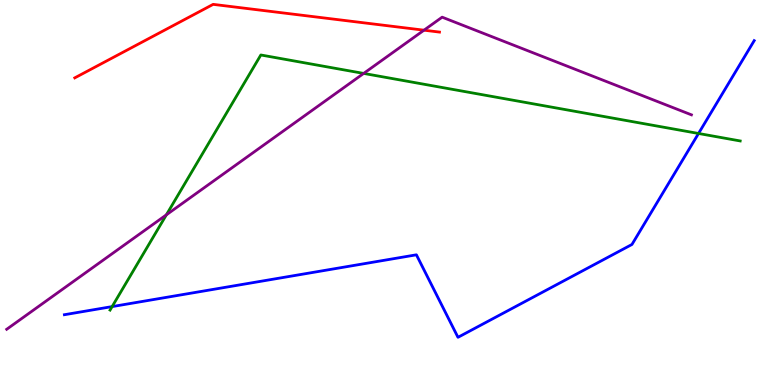[{'lines': ['blue', 'red'], 'intersections': []}, {'lines': ['green', 'red'], 'intersections': []}, {'lines': ['purple', 'red'], 'intersections': [{'x': 5.47, 'y': 9.22}]}, {'lines': ['blue', 'green'], 'intersections': [{'x': 1.45, 'y': 2.04}, {'x': 9.01, 'y': 6.53}]}, {'lines': ['blue', 'purple'], 'intersections': []}, {'lines': ['green', 'purple'], 'intersections': [{'x': 2.15, 'y': 4.42}, {'x': 4.69, 'y': 8.09}]}]